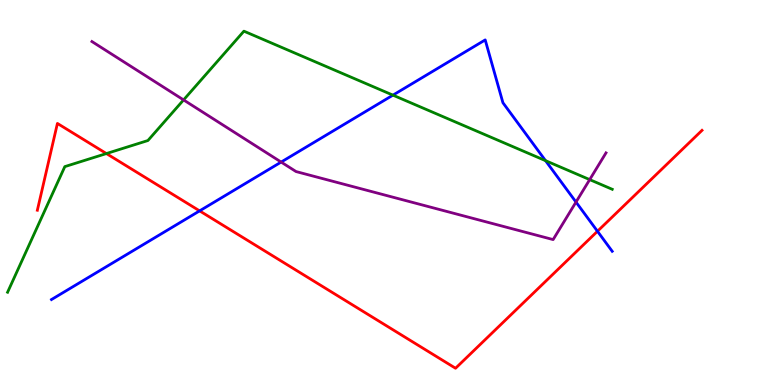[{'lines': ['blue', 'red'], 'intersections': [{'x': 2.58, 'y': 4.52}, {'x': 7.71, 'y': 3.99}]}, {'lines': ['green', 'red'], 'intersections': [{'x': 1.37, 'y': 6.01}]}, {'lines': ['purple', 'red'], 'intersections': []}, {'lines': ['blue', 'green'], 'intersections': [{'x': 5.07, 'y': 7.53}, {'x': 7.04, 'y': 5.83}]}, {'lines': ['blue', 'purple'], 'intersections': [{'x': 3.63, 'y': 5.79}, {'x': 7.43, 'y': 4.75}]}, {'lines': ['green', 'purple'], 'intersections': [{'x': 2.37, 'y': 7.4}, {'x': 7.61, 'y': 5.33}]}]